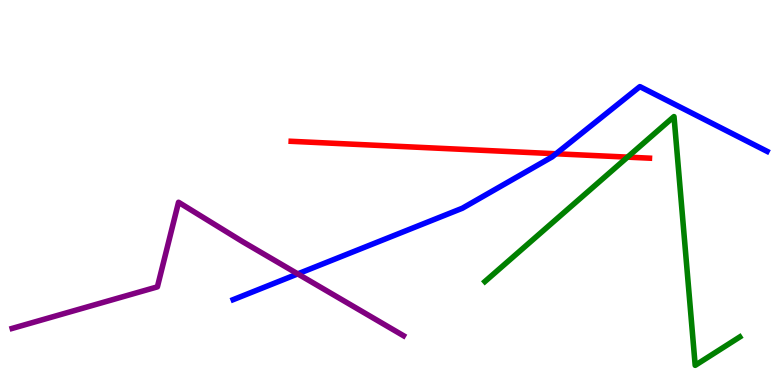[{'lines': ['blue', 'red'], 'intersections': [{'x': 7.17, 'y': 6.01}]}, {'lines': ['green', 'red'], 'intersections': [{'x': 8.1, 'y': 5.92}]}, {'lines': ['purple', 'red'], 'intersections': []}, {'lines': ['blue', 'green'], 'intersections': []}, {'lines': ['blue', 'purple'], 'intersections': [{'x': 3.84, 'y': 2.89}]}, {'lines': ['green', 'purple'], 'intersections': []}]